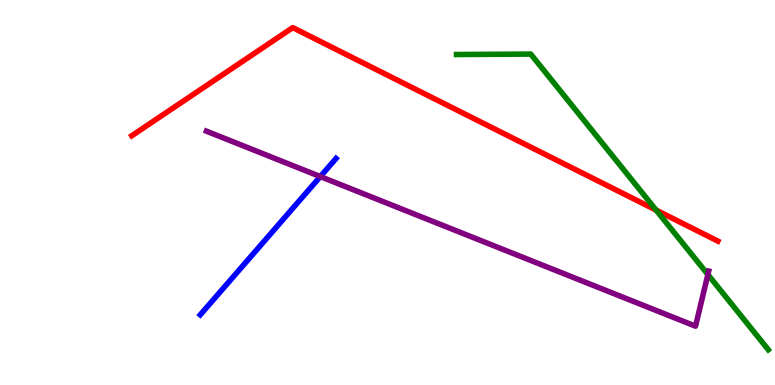[{'lines': ['blue', 'red'], 'intersections': []}, {'lines': ['green', 'red'], 'intersections': [{'x': 8.47, 'y': 4.54}]}, {'lines': ['purple', 'red'], 'intersections': []}, {'lines': ['blue', 'green'], 'intersections': []}, {'lines': ['blue', 'purple'], 'intersections': [{'x': 4.13, 'y': 5.41}]}, {'lines': ['green', 'purple'], 'intersections': [{'x': 9.13, 'y': 2.87}]}]